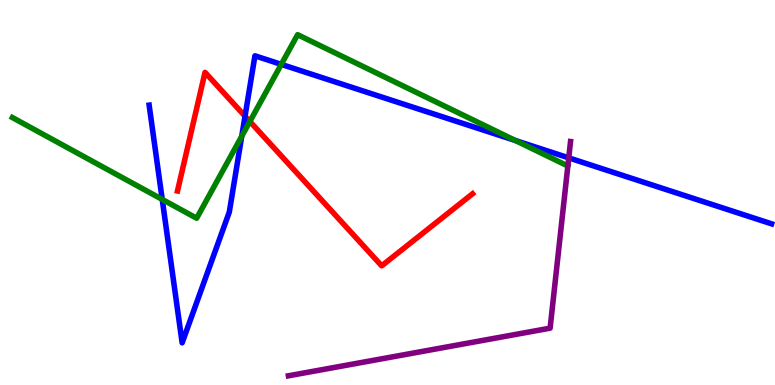[{'lines': ['blue', 'red'], 'intersections': [{'x': 3.16, 'y': 6.98}]}, {'lines': ['green', 'red'], 'intersections': [{'x': 3.22, 'y': 6.84}]}, {'lines': ['purple', 'red'], 'intersections': []}, {'lines': ['blue', 'green'], 'intersections': [{'x': 2.09, 'y': 4.82}, {'x': 3.12, 'y': 6.46}, {'x': 3.63, 'y': 8.33}, {'x': 6.65, 'y': 6.35}]}, {'lines': ['blue', 'purple'], 'intersections': [{'x': 7.34, 'y': 5.9}]}, {'lines': ['green', 'purple'], 'intersections': []}]